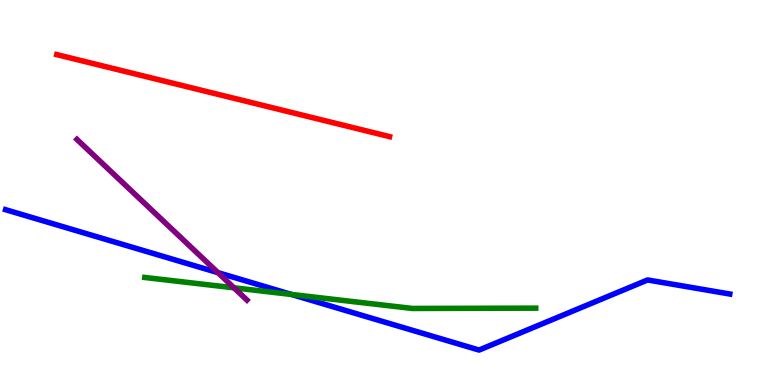[{'lines': ['blue', 'red'], 'intersections': []}, {'lines': ['green', 'red'], 'intersections': []}, {'lines': ['purple', 'red'], 'intersections': []}, {'lines': ['blue', 'green'], 'intersections': [{'x': 3.76, 'y': 2.35}]}, {'lines': ['blue', 'purple'], 'intersections': [{'x': 2.81, 'y': 2.92}]}, {'lines': ['green', 'purple'], 'intersections': [{'x': 3.02, 'y': 2.52}]}]